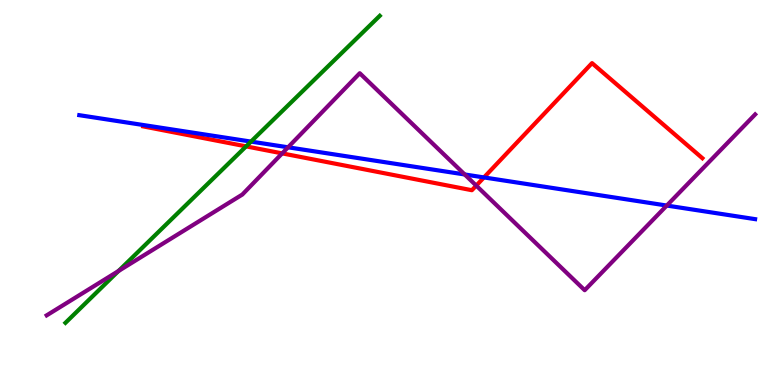[{'lines': ['blue', 'red'], 'intersections': [{'x': 6.24, 'y': 5.39}]}, {'lines': ['green', 'red'], 'intersections': [{'x': 3.18, 'y': 6.2}]}, {'lines': ['purple', 'red'], 'intersections': [{'x': 3.64, 'y': 6.02}, {'x': 6.15, 'y': 5.18}]}, {'lines': ['blue', 'green'], 'intersections': [{'x': 3.24, 'y': 6.32}]}, {'lines': ['blue', 'purple'], 'intersections': [{'x': 3.72, 'y': 6.17}, {'x': 6.0, 'y': 5.47}, {'x': 8.6, 'y': 4.66}]}, {'lines': ['green', 'purple'], 'intersections': [{'x': 1.53, 'y': 2.96}]}]